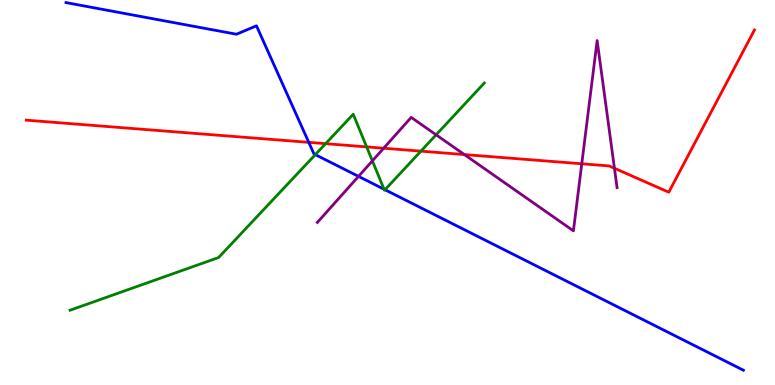[{'lines': ['blue', 'red'], 'intersections': [{'x': 3.98, 'y': 6.3}]}, {'lines': ['green', 'red'], 'intersections': [{'x': 4.2, 'y': 6.27}, {'x': 4.73, 'y': 6.18}, {'x': 5.43, 'y': 6.07}]}, {'lines': ['purple', 'red'], 'intersections': [{'x': 4.95, 'y': 6.15}, {'x': 5.99, 'y': 5.99}, {'x': 7.51, 'y': 5.75}, {'x': 7.93, 'y': 5.63}]}, {'lines': ['blue', 'green'], 'intersections': [{'x': 4.07, 'y': 5.98}, {'x': 4.96, 'y': 5.08}, {'x': 4.97, 'y': 5.07}]}, {'lines': ['blue', 'purple'], 'intersections': [{'x': 4.63, 'y': 5.42}]}, {'lines': ['green', 'purple'], 'intersections': [{'x': 4.8, 'y': 5.82}, {'x': 5.63, 'y': 6.5}]}]